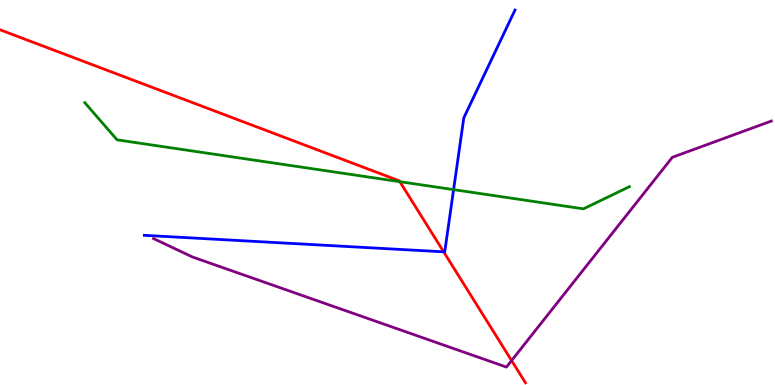[{'lines': ['blue', 'red'], 'intersections': [{'x': 5.72, 'y': 3.46}]}, {'lines': ['green', 'red'], 'intersections': [{'x': 5.16, 'y': 5.28}]}, {'lines': ['purple', 'red'], 'intersections': [{'x': 6.6, 'y': 0.634}]}, {'lines': ['blue', 'green'], 'intersections': [{'x': 5.85, 'y': 5.07}]}, {'lines': ['blue', 'purple'], 'intersections': []}, {'lines': ['green', 'purple'], 'intersections': []}]